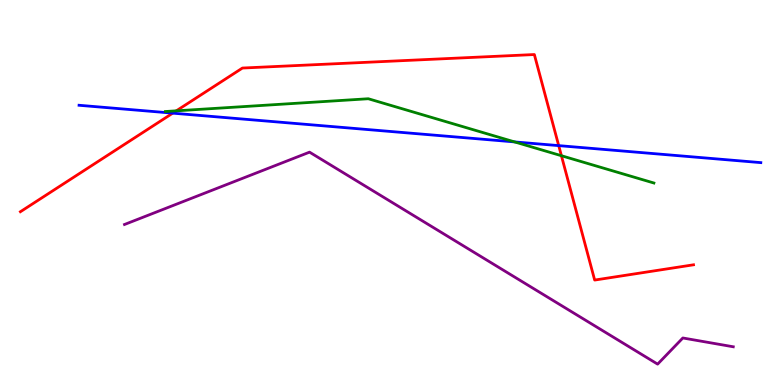[{'lines': ['blue', 'red'], 'intersections': [{'x': 2.23, 'y': 7.06}, {'x': 7.21, 'y': 6.22}]}, {'lines': ['green', 'red'], 'intersections': [{'x': 2.28, 'y': 7.12}, {'x': 7.24, 'y': 5.96}]}, {'lines': ['purple', 'red'], 'intersections': []}, {'lines': ['blue', 'green'], 'intersections': [{'x': 6.64, 'y': 6.31}]}, {'lines': ['blue', 'purple'], 'intersections': []}, {'lines': ['green', 'purple'], 'intersections': []}]